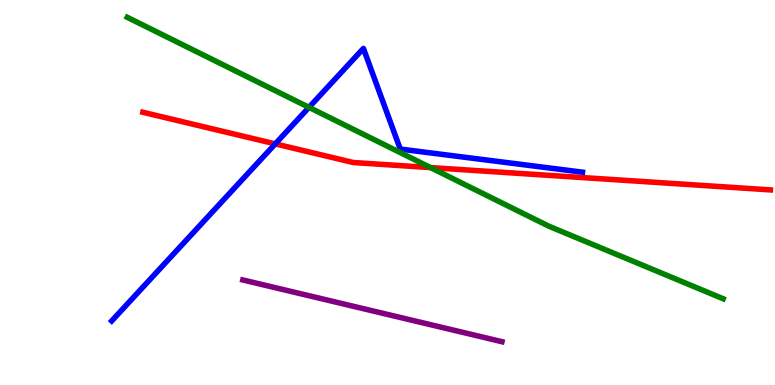[{'lines': ['blue', 'red'], 'intersections': [{'x': 3.55, 'y': 6.26}]}, {'lines': ['green', 'red'], 'intersections': [{'x': 5.56, 'y': 5.65}]}, {'lines': ['purple', 'red'], 'intersections': []}, {'lines': ['blue', 'green'], 'intersections': [{'x': 3.99, 'y': 7.21}]}, {'lines': ['blue', 'purple'], 'intersections': []}, {'lines': ['green', 'purple'], 'intersections': []}]